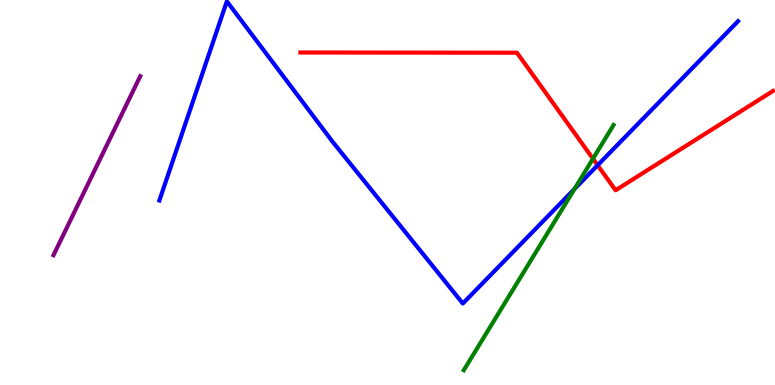[{'lines': ['blue', 'red'], 'intersections': [{'x': 7.71, 'y': 5.71}]}, {'lines': ['green', 'red'], 'intersections': [{'x': 7.65, 'y': 5.88}]}, {'lines': ['purple', 'red'], 'intersections': []}, {'lines': ['blue', 'green'], 'intersections': [{'x': 7.41, 'y': 5.09}]}, {'lines': ['blue', 'purple'], 'intersections': []}, {'lines': ['green', 'purple'], 'intersections': []}]